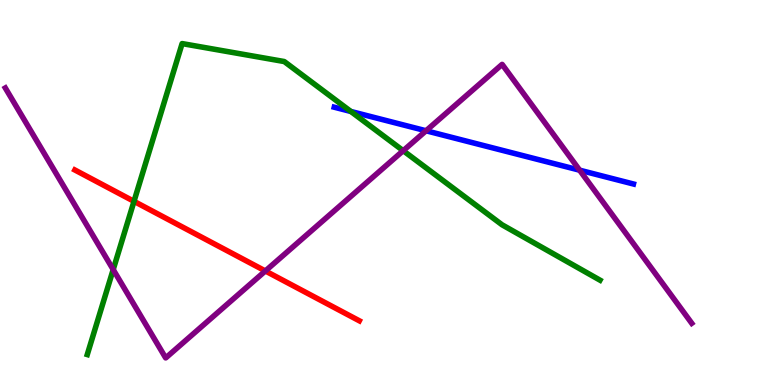[{'lines': ['blue', 'red'], 'intersections': []}, {'lines': ['green', 'red'], 'intersections': [{'x': 1.73, 'y': 4.77}]}, {'lines': ['purple', 'red'], 'intersections': [{'x': 3.42, 'y': 2.96}]}, {'lines': ['blue', 'green'], 'intersections': [{'x': 4.53, 'y': 7.1}]}, {'lines': ['blue', 'purple'], 'intersections': [{'x': 5.5, 'y': 6.6}, {'x': 7.48, 'y': 5.58}]}, {'lines': ['green', 'purple'], 'intersections': [{'x': 1.46, 'y': 3.0}, {'x': 5.2, 'y': 6.09}]}]